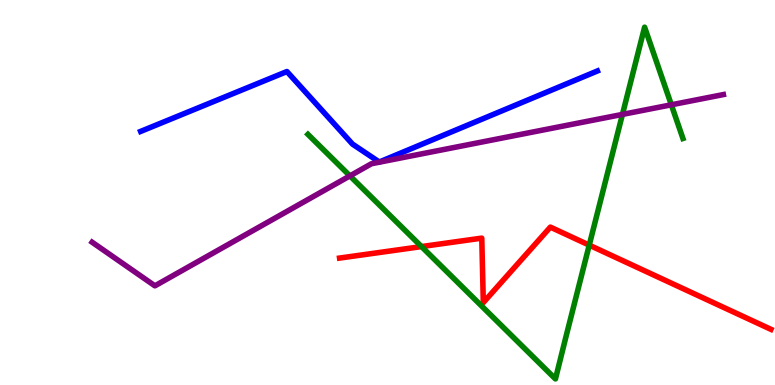[{'lines': ['blue', 'red'], 'intersections': []}, {'lines': ['green', 'red'], 'intersections': [{'x': 5.44, 'y': 3.6}, {'x': 7.6, 'y': 3.63}]}, {'lines': ['purple', 'red'], 'intersections': []}, {'lines': ['blue', 'green'], 'intersections': []}, {'lines': ['blue', 'purple'], 'intersections': []}, {'lines': ['green', 'purple'], 'intersections': [{'x': 4.52, 'y': 5.43}, {'x': 8.03, 'y': 7.03}, {'x': 8.66, 'y': 7.28}]}]